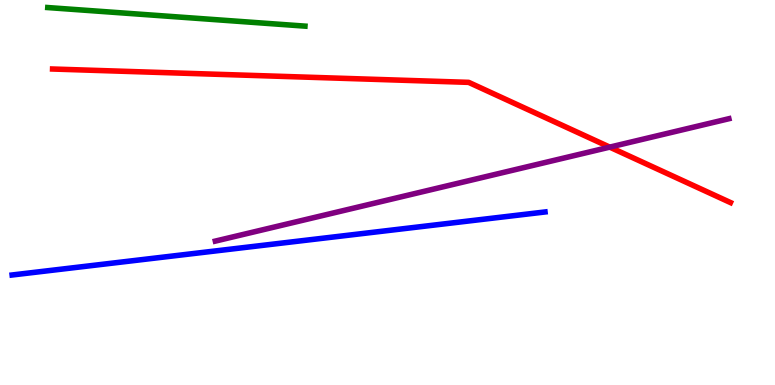[{'lines': ['blue', 'red'], 'intersections': []}, {'lines': ['green', 'red'], 'intersections': []}, {'lines': ['purple', 'red'], 'intersections': [{'x': 7.87, 'y': 6.18}]}, {'lines': ['blue', 'green'], 'intersections': []}, {'lines': ['blue', 'purple'], 'intersections': []}, {'lines': ['green', 'purple'], 'intersections': []}]